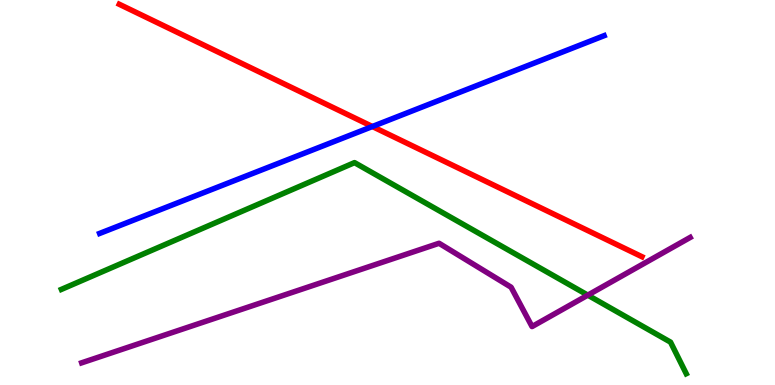[{'lines': ['blue', 'red'], 'intersections': [{'x': 4.8, 'y': 6.71}]}, {'lines': ['green', 'red'], 'intersections': []}, {'lines': ['purple', 'red'], 'intersections': []}, {'lines': ['blue', 'green'], 'intersections': []}, {'lines': ['blue', 'purple'], 'intersections': []}, {'lines': ['green', 'purple'], 'intersections': [{'x': 7.58, 'y': 2.33}]}]